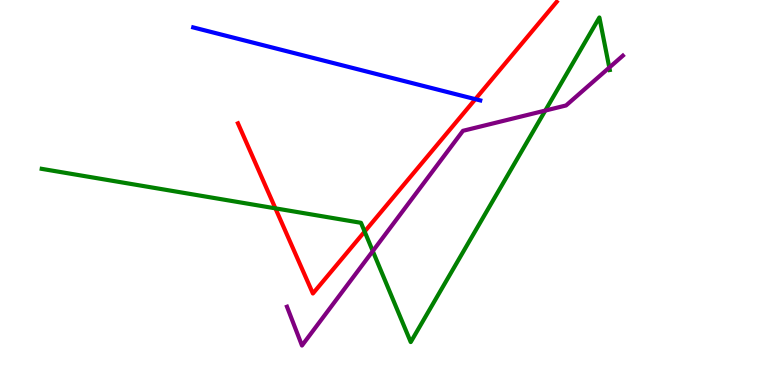[{'lines': ['blue', 'red'], 'intersections': [{'x': 6.13, 'y': 7.42}]}, {'lines': ['green', 'red'], 'intersections': [{'x': 3.55, 'y': 4.59}, {'x': 4.71, 'y': 3.99}]}, {'lines': ['purple', 'red'], 'intersections': []}, {'lines': ['blue', 'green'], 'intersections': []}, {'lines': ['blue', 'purple'], 'intersections': []}, {'lines': ['green', 'purple'], 'intersections': [{'x': 4.81, 'y': 3.48}, {'x': 7.04, 'y': 7.13}, {'x': 7.86, 'y': 8.24}]}]